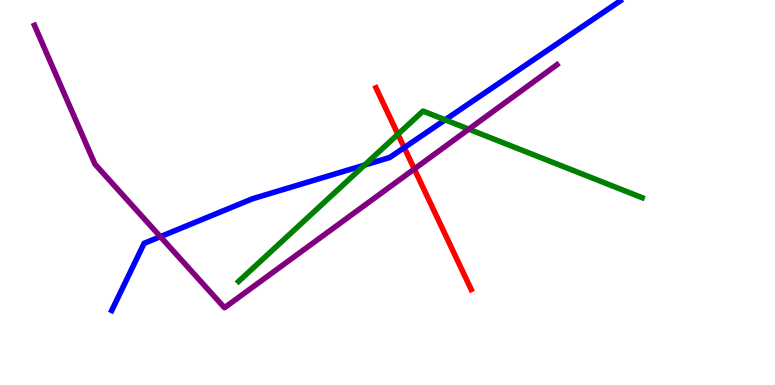[{'lines': ['blue', 'red'], 'intersections': [{'x': 5.22, 'y': 6.17}]}, {'lines': ['green', 'red'], 'intersections': [{'x': 5.13, 'y': 6.51}]}, {'lines': ['purple', 'red'], 'intersections': [{'x': 5.35, 'y': 5.61}]}, {'lines': ['blue', 'green'], 'intersections': [{'x': 4.7, 'y': 5.71}, {'x': 5.74, 'y': 6.89}]}, {'lines': ['blue', 'purple'], 'intersections': [{'x': 2.07, 'y': 3.85}]}, {'lines': ['green', 'purple'], 'intersections': [{'x': 6.05, 'y': 6.64}]}]